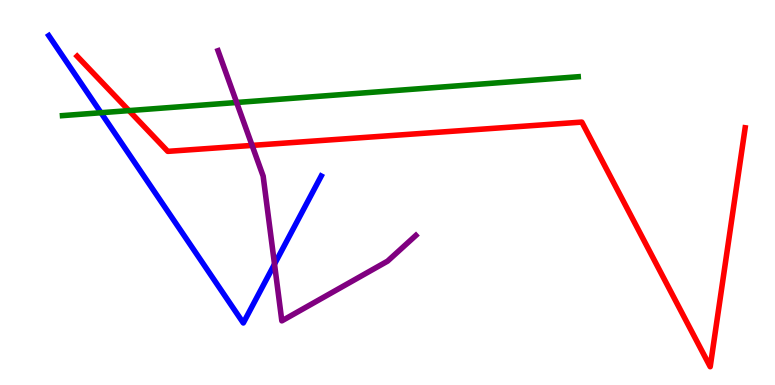[{'lines': ['blue', 'red'], 'intersections': []}, {'lines': ['green', 'red'], 'intersections': [{'x': 1.66, 'y': 7.13}]}, {'lines': ['purple', 'red'], 'intersections': [{'x': 3.25, 'y': 6.22}]}, {'lines': ['blue', 'green'], 'intersections': [{'x': 1.3, 'y': 7.07}]}, {'lines': ['blue', 'purple'], 'intersections': [{'x': 3.54, 'y': 3.14}]}, {'lines': ['green', 'purple'], 'intersections': [{'x': 3.05, 'y': 7.34}]}]